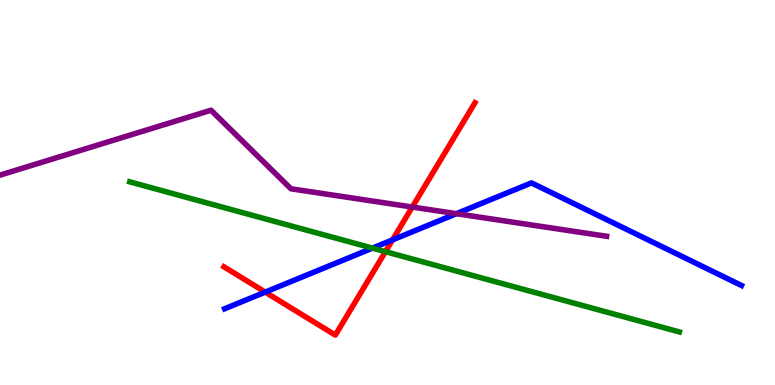[{'lines': ['blue', 'red'], 'intersections': [{'x': 3.42, 'y': 2.41}, {'x': 5.06, 'y': 3.77}]}, {'lines': ['green', 'red'], 'intersections': [{'x': 4.97, 'y': 3.46}]}, {'lines': ['purple', 'red'], 'intersections': [{'x': 5.32, 'y': 4.62}]}, {'lines': ['blue', 'green'], 'intersections': [{'x': 4.81, 'y': 3.56}]}, {'lines': ['blue', 'purple'], 'intersections': [{'x': 5.89, 'y': 4.45}]}, {'lines': ['green', 'purple'], 'intersections': []}]